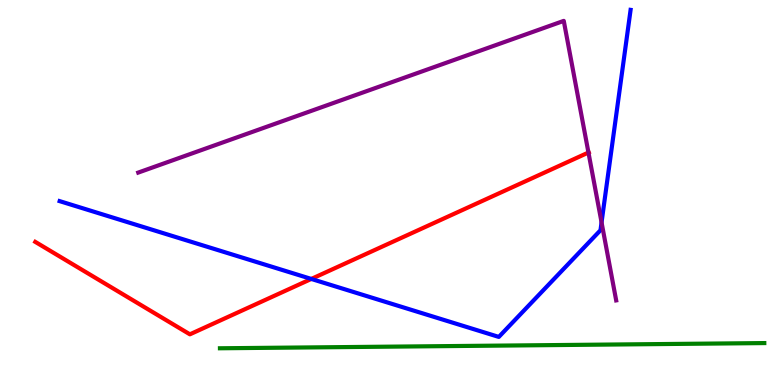[{'lines': ['blue', 'red'], 'intersections': [{'x': 4.02, 'y': 2.75}]}, {'lines': ['green', 'red'], 'intersections': []}, {'lines': ['purple', 'red'], 'intersections': [{'x': 7.59, 'y': 6.04}]}, {'lines': ['blue', 'green'], 'intersections': []}, {'lines': ['blue', 'purple'], 'intersections': [{'x': 7.76, 'y': 4.22}]}, {'lines': ['green', 'purple'], 'intersections': []}]